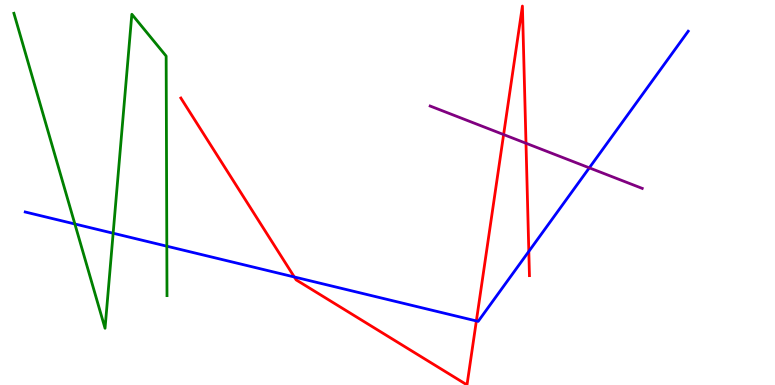[{'lines': ['blue', 'red'], 'intersections': [{'x': 3.8, 'y': 2.81}, {'x': 6.15, 'y': 1.66}, {'x': 6.82, 'y': 3.47}]}, {'lines': ['green', 'red'], 'intersections': []}, {'lines': ['purple', 'red'], 'intersections': [{'x': 6.5, 'y': 6.5}, {'x': 6.79, 'y': 6.28}]}, {'lines': ['blue', 'green'], 'intersections': [{'x': 0.966, 'y': 4.18}, {'x': 1.46, 'y': 3.94}, {'x': 2.15, 'y': 3.61}]}, {'lines': ['blue', 'purple'], 'intersections': [{'x': 7.6, 'y': 5.64}]}, {'lines': ['green', 'purple'], 'intersections': []}]